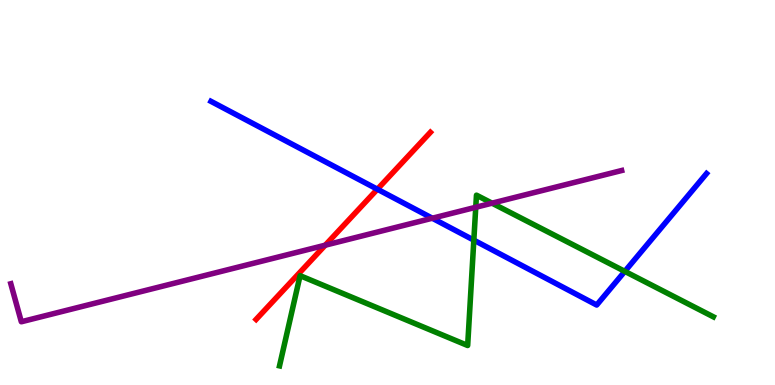[{'lines': ['blue', 'red'], 'intersections': [{'x': 4.87, 'y': 5.09}]}, {'lines': ['green', 'red'], 'intersections': []}, {'lines': ['purple', 'red'], 'intersections': [{'x': 4.2, 'y': 3.63}]}, {'lines': ['blue', 'green'], 'intersections': [{'x': 6.11, 'y': 3.76}, {'x': 8.06, 'y': 2.95}]}, {'lines': ['blue', 'purple'], 'intersections': [{'x': 5.58, 'y': 4.33}]}, {'lines': ['green', 'purple'], 'intersections': [{'x': 6.14, 'y': 4.62}, {'x': 6.35, 'y': 4.72}]}]